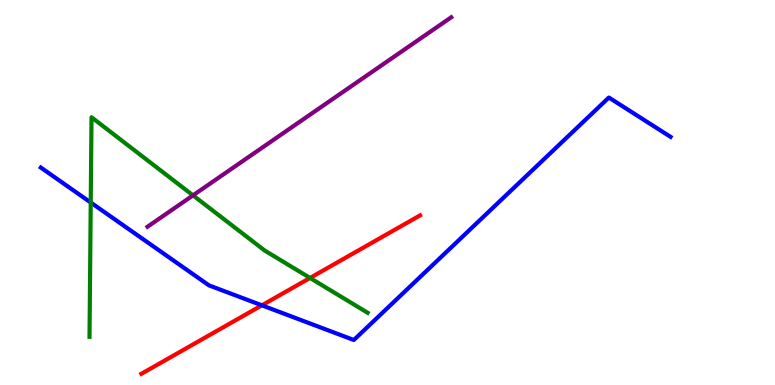[{'lines': ['blue', 'red'], 'intersections': [{'x': 3.38, 'y': 2.07}]}, {'lines': ['green', 'red'], 'intersections': [{'x': 4.0, 'y': 2.78}]}, {'lines': ['purple', 'red'], 'intersections': []}, {'lines': ['blue', 'green'], 'intersections': [{'x': 1.17, 'y': 4.74}]}, {'lines': ['blue', 'purple'], 'intersections': []}, {'lines': ['green', 'purple'], 'intersections': [{'x': 2.49, 'y': 4.93}]}]